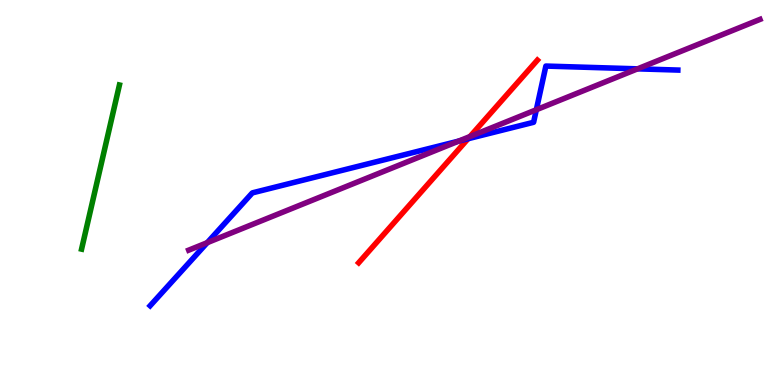[{'lines': ['blue', 'red'], 'intersections': [{'x': 6.04, 'y': 6.4}]}, {'lines': ['green', 'red'], 'intersections': []}, {'lines': ['purple', 'red'], 'intersections': [{'x': 6.06, 'y': 6.45}]}, {'lines': ['blue', 'green'], 'intersections': []}, {'lines': ['blue', 'purple'], 'intersections': [{'x': 2.67, 'y': 3.7}, {'x': 5.92, 'y': 6.34}, {'x': 6.92, 'y': 7.15}, {'x': 8.23, 'y': 8.21}]}, {'lines': ['green', 'purple'], 'intersections': []}]